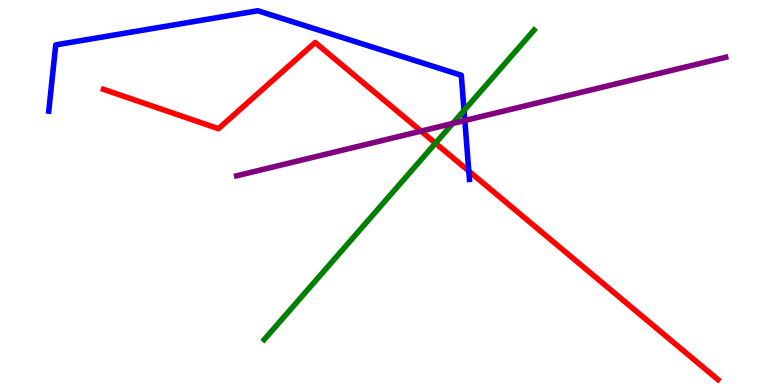[{'lines': ['blue', 'red'], 'intersections': [{'x': 6.05, 'y': 5.56}]}, {'lines': ['green', 'red'], 'intersections': [{'x': 5.62, 'y': 6.28}]}, {'lines': ['purple', 'red'], 'intersections': [{'x': 5.43, 'y': 6.59}]}, {'lines': ['blue', 'green'], 'intersections': [{'x': 5.99, 'y': 7.13}]}, {'lines': ['blue', 'purple'], 'intersections': [{'x': 6.0, 'y': 6.87}]}, {'lines': ['green', 'purple'], 'intersections': [{'x': 5.84, 'y': 6.79}]}]